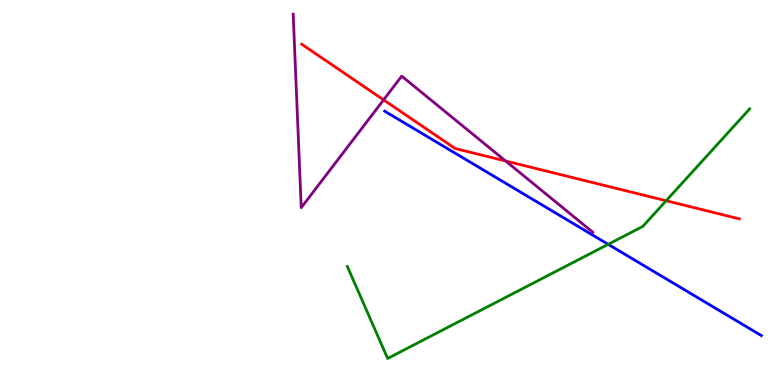[{'lines': ['blue', 'red'], 'intersections': []}, {'lines': ['green', 'red'], 'intersections': [{'x': 8.6, 'y': 4.79}]}, {'lines': ['purple', 'red'], 'intersections': [{'x': 4.95, 'y': 7.41}, {'x': 6.52, 'y': 5.82}]}, {'lines': ['blue', 'green'], 'intersections': [{'x': 7.85, 'y': 3.65}]}, {'lines': ['blue', 'purple'], 'intersections': []}, {'lines': ['green', 'purple'], 'intersections': []}]